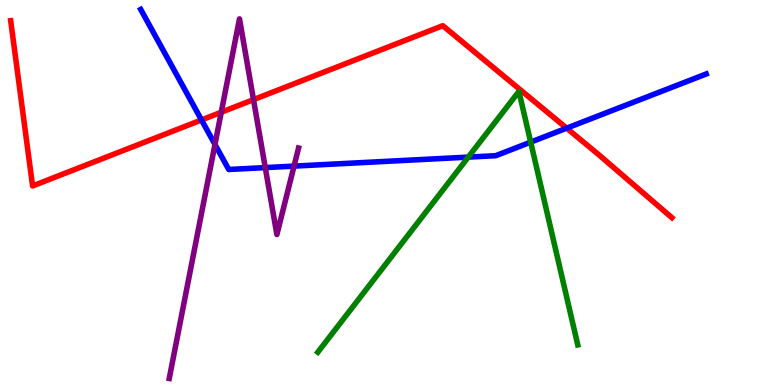[{'lines': ['blue', 'red'], 'intersections': [{'x': 2.6, 'y': 6.88}, {'x': 7.31, 'y': 6.67}]}, {'lines': ['green', 'red'], 'intersections': []}, {'lines': ['purple', 'red'], 'intersections': [{'x': 2.85, 'y': 7.08}, {'x': 3.27, 'y': 7.41}]}, {'lines': ['blue', 'green'], 'intersections': [{'x': 6.04, 'y': 5.92}, {'x': 6.85, 'y': 6.31}]}, {'lines': ['blue', 'purple'], 'intersections': [{'x': 2.77, 'y': 6.25}, {'x': 3.42, 'y': 5.65}, {'x': 3.79, 'y': 5.69}]}, {'lines': ['green', 'purple'], 'intersections': []}]